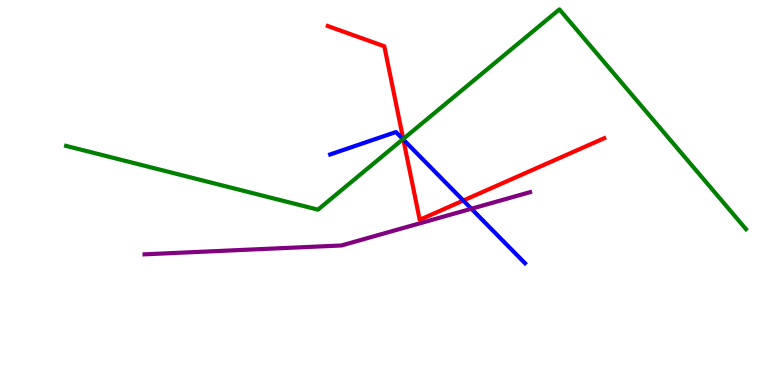[{'lines': ['blue', 'red'], 'intersections': [{'x': 5.2, 'y': 6.37}, {'x': 5.98, 'y': 4.79}]}, {'lines': ['green', 'red'], 'intersections': [{'x': 5.2, 'y': 6.39}]}, {'lines': ['purple', 'red'], 'intersections': []}, {'lines': ['blue', 'green'], 'intersections': [{'x': 5.2, 'y': 6.38}]}, {'lines': ['blue', 'purple'], 'intersections': [{'x': 6.08, 'y': 4.58}]}, {'lines': ['green', 'purple'], 'intersections': []}]